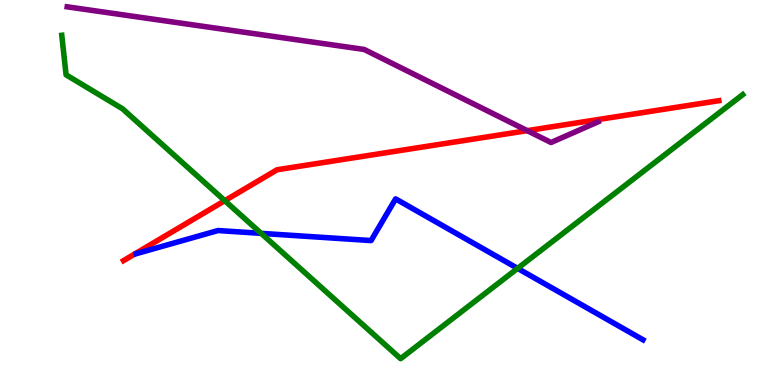[{'lines': ['blue', 'red'], 'intersections': []}, {'lines': ['green', 'red'], 'intersections': [{'x': 2.9, 'y': 4.79}]}, {'lines': ['purple', 'red'], 'intersections': [{'x': 6.8, 'y': 6.61}]}, {'lines': ['blue', 'green'], 'intersections': [{'x': 3.37, 'y': 3.94}, {'x': 6.68, 'y': 3.03}]}, {'lines': ['blue', 'purple'], 'intersections': []}, {'lines': ['green', 'purple'], 'intersections': []}]